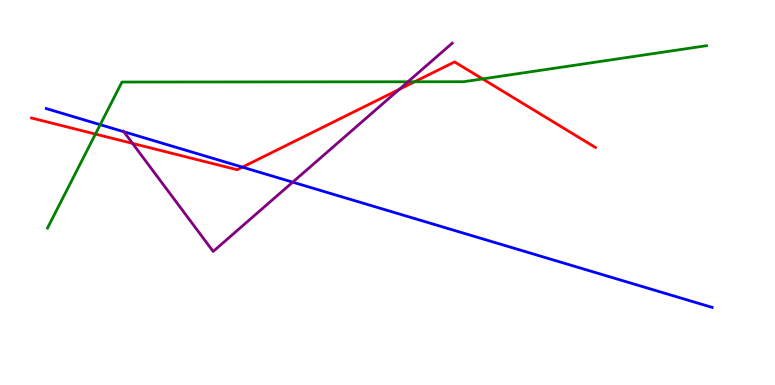[{'lines': ['blue', 'red'], 'intersections': [{'x': 3.13, 'y': 5.66}]}, {'lines': ['green', 'red'], 'intersections': [{'x': 1.23, 'y': 6.52}, {'x': 5.35, 'y': 7.88}, {'x': 6.23, 'y': 7.95}]}, {'lines': ['purple', 'red'], 'intersections': [{'x': 1.71, 'y': 6.28}, {'x': 5.15, 'y': 7.68}]}, {'lines': ['blue', 'green'], 'intersections': [{'x': 1.29, 'y': 6.76}]}, {'lines': ['blue', 'purple'], 'intersections': [{'x': 1.6, 'y': 6.58}, {'x': 3.78, 'y': 5.27}]}, {'lines': ['green', 'purple'], 'intersections': [{'x': 5.26, 'y': 7.88}]}]